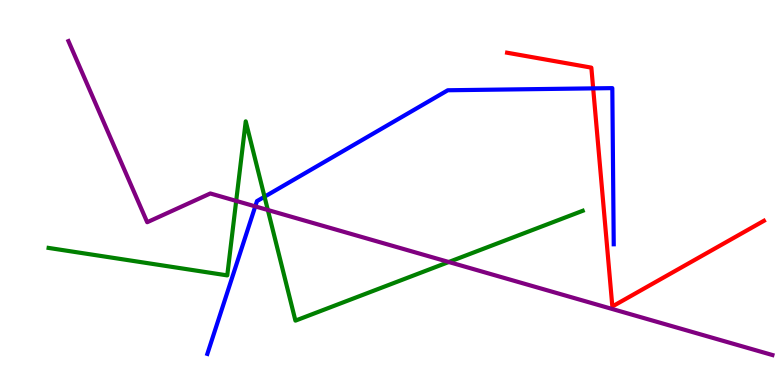[{'lines': ['blue', 'red'], 'intersections': [{'x': 7.65, 'y': 7.7}]}, {'lines': ['green', 'red'], 'intersections': []}, {'lines': ['purple', 'red'], 'intersections': []}, {'lines': ['blue', 'green'], 'intersections': [{'x': 3.41, 'y': 4.89}]}, {'lines': ['blue', 'purple'], 'intersections': [{'x': 3.29, 'y': 4.64}]}, {'lines': ['green', 'purple'], 'intersections': [{'x': 3.05, 'y': 4.78}, {'x': 3.46, 'y': 4.55}, {'x': 5.79, 'y': 3.19}]}]